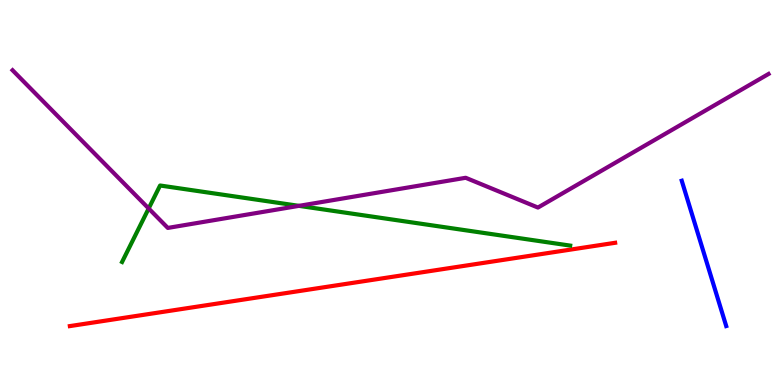[{'lines': ['blue', 'red'], 'intersections': []}, {'lines': ['green', 'red'], 'intersections': []}, {'lines': ['purple', 'red'], 'intersections': []}, {'lines': ['blue', 'green'], 'intersections': []}, {'lines': ['blue', 'purple'], 'intersections': []}, {'lines': ['green', 'purple'], 'intersections': [{'x': 1.92, 'y': 4.58}, {'x': 3.86, 'y': 4.65}]}]